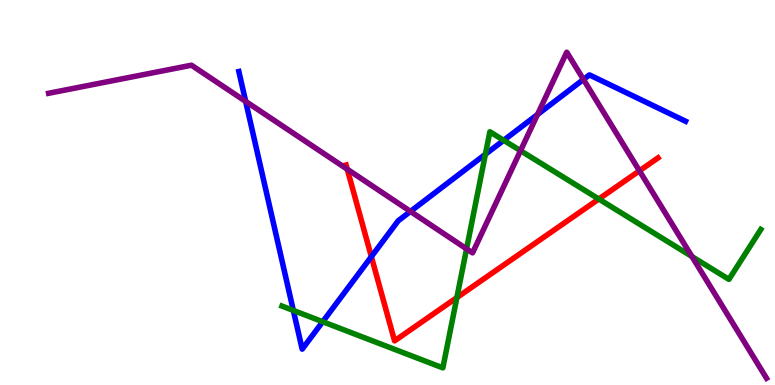[{'lines': ['blue', 'red'], 'intersections': [{'x': 4.79, 'y': 3.33}]}, {'lines': ['green', 'red'], 'intersections': [{'x': 5.89, 'y': 2.27}, {'x': 7.73, 'y': 4.83}]}, {'lines': ['purple', 'red'], 'intersections': [{'x': 4.48, 'y': 5.6}, {'x': 8.25, 'y': 5.56}]}, {'lines': ['blue', 'green'], 'intersections': [{'x': 3.79, 'y': 1.94}, {'x': 4.16, 'y': 1.64}, {'x': 6.26, 'y': 5.99}, {'x': 6.5, 'y': 6.36}]}, {'lines': ['blue', 'purple'], 'intersections': [{'x': 3.17, 'y': 7.37}, {'x': 5.3, 'y': 4.51}, {'x': 6.94, 'y': 7.03}, {'x': 7.53, 'y': 7.94}]}, {'lines': ['green', 'purple'], 'intersections': [{'x': 6.02, 'y': 3.54}, {'x': 6.72, 'y': 6.09}, {'x': 8.93, 'y': 3.34}]}]